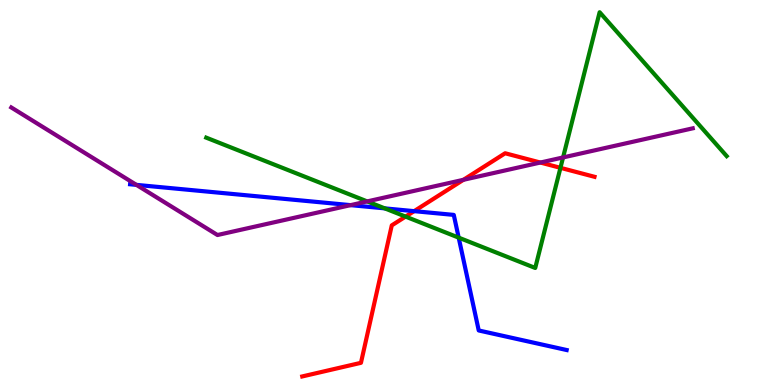[{'lines': ['blue', 'red'], 'intersections': [{'x': 5.34, 'y': 4.52}]}, {'lines': ['green', 'red'], 'intersections': [{'x': 5.23, 'y': 4.37}, {'x': 7.23, 'y': 5.64}]}, {'lines': ['purple', 'red'], 'intersections': [{'x': 5.98, 'y': 5.33}, {'x': 6.97, 'y': 5.78}]}, {'lines': ['blue', 'green'], 'intersections': [{'x': 4.97, 'y': 4.59}, {'x': 5.92, 'y': 3.83}]}, {'lines': ['blue', 'purple'], 'intersections': [{'x': 1.76, 'y': 5.2}, {'x': 4.52, 'y': 4.67}]}, {'lines': ['green', 'purple'], 'intersections': [{'x': 4.74, 'y': 4.77}, {'x': 7.27, 'y': 5.91}]}]